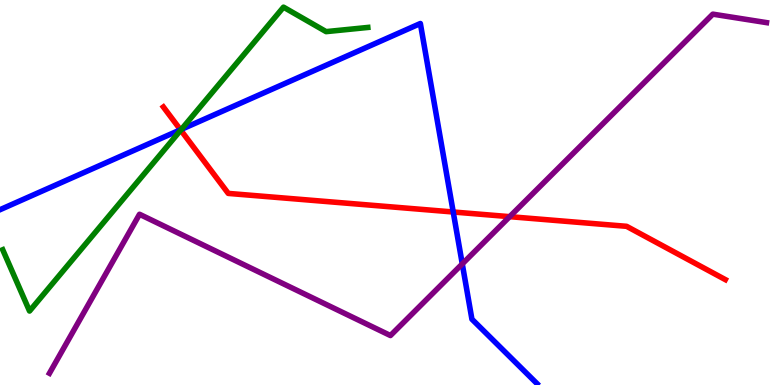[{'lines': ['blue', 'red'], 'intersections': [{'x': 2.33, 'y': 6.63}, {'x': 5.85, 'y': 4.49}]}, {'lines': ['green', 'red'], 'intersections': [{'x': 2.33, 'y': 6.62}]}, {'lines': ['purple', 'red'], 'intersections': [{'x': 6.58, 'y': 4.37}]}, {'lines': ['blue', 'green'], 'intersections': [{'x': 2.34, 'y': 6.64}]}, {'lines': ['blue', 'purple'], 'intersections': [{'x': 5.96, 'y': 3.15}]}, {'lines': ['green', 'purple'], 'intersections': []}]